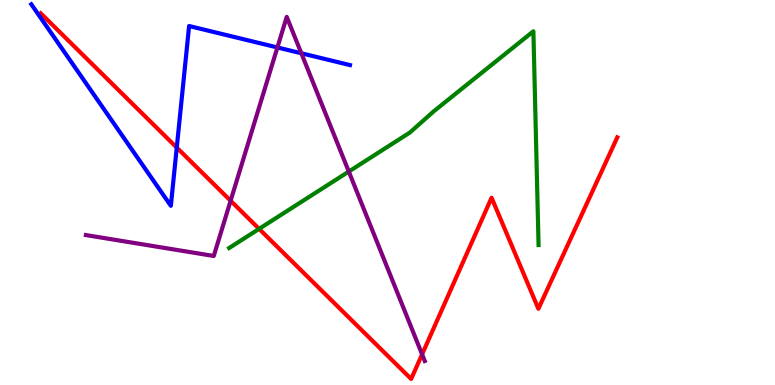[{'lines': ['blue', 'red'], 'intersections': [{'x': 2.28, 'y': 6.17}]}, {'lines': ['green', 'red'], 'intersections': [{'x': 3.34, 'y': 4.06}]}, {'lines': ['purple', 'red'], 'intersections': [{'x': 2.98, 'y': 4.79}, {'x': 5.45, 'y': 0.797}]}, {'lines': ['blue', 'green'], 'intersections': []}, {'lines': ['blue', 'purple'], 'intersections': [{'x': 3.58, 'y': 8.77}, {'x': 3.89, 'y': 8.62}]}, {'lines': ['green', 'purple'], 'intersections': [{'x': 4.5, 'y': 5.54}]}]